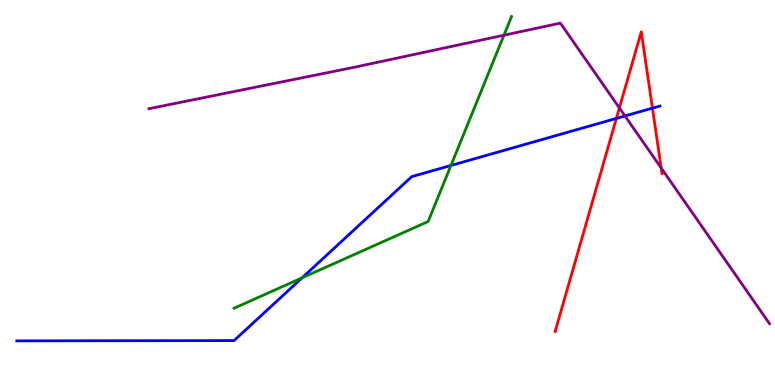[{'lines': ['blue', 'red'], 'intersections': [{'x': 7.95, 'y': 6.92}, {'x': 8.42, 'y': 7.19}]}, {'lines': ['green', 'red'], 'intersections': []}, {'lines': ['purple', 'red'], 'intersections': [{'x': 7.99, 'y': 7.2}, {'x': 8.53, 'y': 5.64}]}, {'lines': ['blue', 'green'], 'intersections': [{'x': 3.9, 'y': 2.78}, {'x': 5.82, 'y': 5.7}]}, {'lines': ['blue', 'purple'], 'intersections': [{'x': 8.06, 'y': 6.99}]}, {'lines': ['green', 'purple'], 'intersections': [{'x': 6.5, 'y': 9.09}]}]